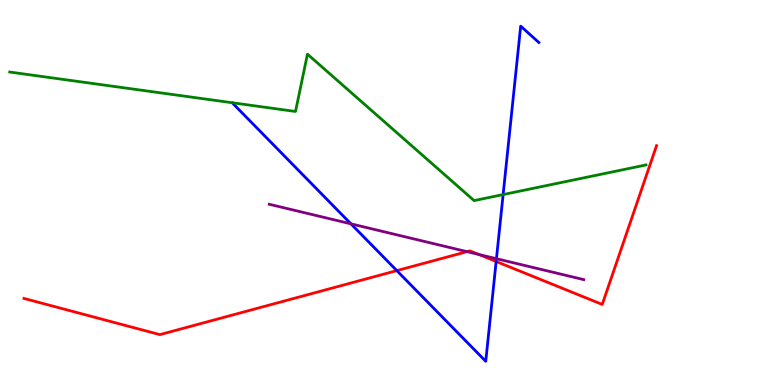[{'lines': ['blue', 'red'], 'intersections': [{'x': 5.12, 'y': 2.97}, {'x': 6.4, 'y': 3.21}]}, {'lines': ['green', 'red'], 'intersections': []}, {'lines': ['purple', 'red'], 'intersections': [{'x': 6.03, 'y': 3.46}, {'x': 6.18, 'y': 3.39}]}, {'lines': ['blue', 'green'], 'intersections': [{'x': 6.49, 'y': 4.95}]}, {'lines': ['blue', 'purple'], 'intersections': [{'x': 4.53, 'y': 4.19}, {'x': 6.41, 'y': 3.28}]}, {'lines': ['green', 'purple'], 'intersections': []}]